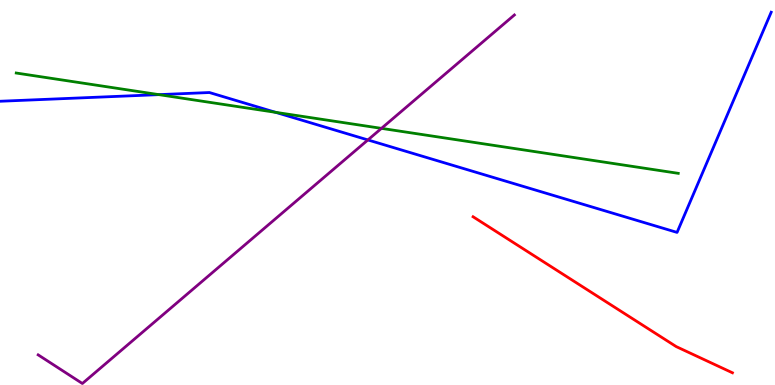[{'lines': ['blue', 'red'], 'intersections': []}, {'lines': ['green', 'red'], 'intersections': []}, {'lines': ['purple', 'red'], 'intersections': []}, {'lines': ['blue', 'green'], 'intersections': [{'x': 2.05, 'y': 7.54}, {'x': 3.56, 'y': 7.08}]}, {'lines': ['blue', 'purple'], 'intersections': [{'x': 4.75, 'y': 6.37}]}, {'lines': ['green', 'purple'], 'intersections': [{'x': 4.92, 'y': 6.67}]}]